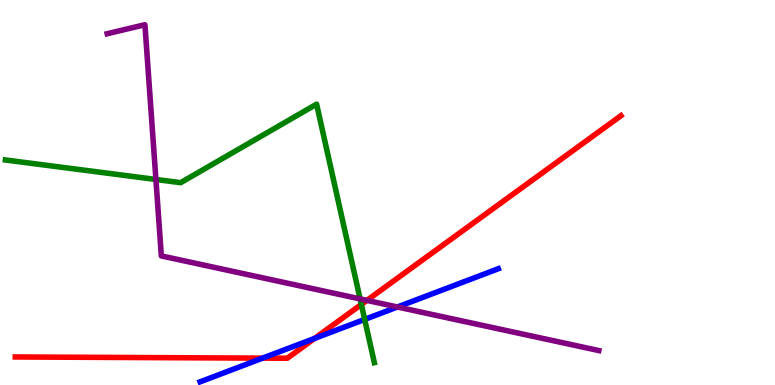[{'lines': ['blue', 'red'], 'intersections': [{'x': 3.39, 'y': 0.698}, {'x': 4.06, 'y': 1.21}]}, {'lines': ['green', 'red'], 'intersections': [{'x': 4.66, 'y': 2.09}]}, {'lines': ['purple', 'red'], 'intersections': [{'x': 4.73, 'y': 2.2}]}, {'lines': ['blue', 'green'], 'intersections': [{'x': 4.71, 'y': 1.7}]}, {'lines': ['blue', 'purple'], 'intersections': [{'x': 5.13, 'y': 2.03}]}, {'lines': ['green', 'purple'], 'intersections': [{'x': 2.01, 'y': 5.34}, {'x': 4.65, 'y': 2.24}]}]